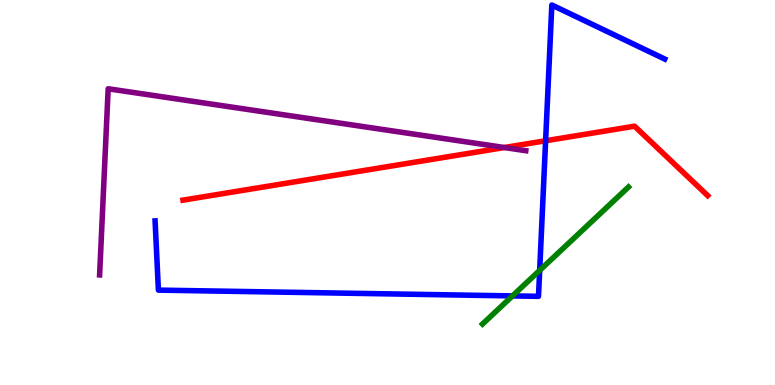[{'lines': ['blue', 'red'], 'intersections': [{'x': 7.04, 'y': 6.34}]}, {'lines': ['green', 'red'], 'intersections': []}, {'lines': ['purple', 'red'], 'intersections': [{'x': 6.51, 'y': 6.17}]}, {'lines': ['blue', 'green'], 'intersections': [{'x': 6.61, 'y': 2.31}, {'x': 6.96, 'y': 2.98}]}, {'lines': ['blue', 'purple'], 'intersections': []}, {'lines': ['green', 'purple'], 'intersections': []}]